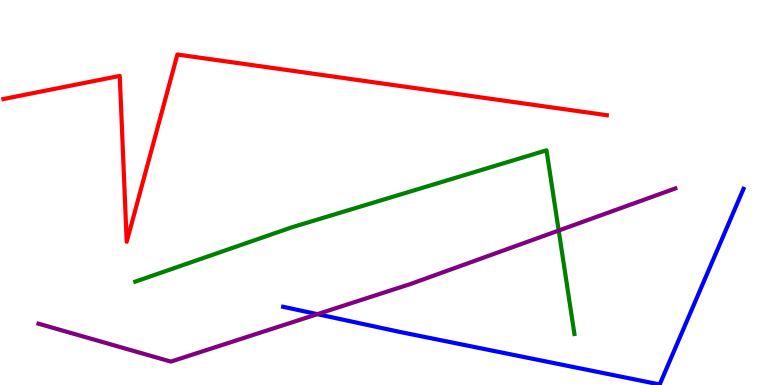[{'lines': ['blue', 'red'], 'intersections': []}, {'lines': ['green', 'red'], 'intersections': []}, {'lines': ['purple', 'red'], 'intersections': []}, {'lines': ['blue', 'green'], 'intersections': []}, {'lines': ['blue', 'purple'], 'intersections': [{'x': 4.1, 'y': 1.84}]}, {'lines': ['green', 'purple'], 'intersections': [{'x': 7.21, 'y': 4.01}]}]